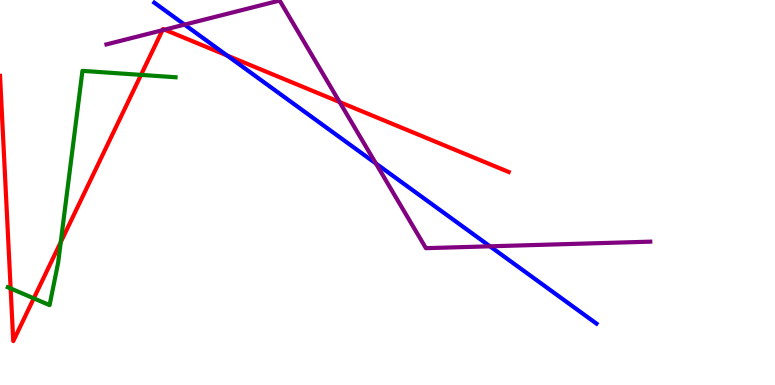[{'lines': ['blue', 'red'], 'intersections': [{'x': 2.93, 'y': 8.56}]}, {'lines': ['green', 'red'], 'intersections': [{'x': 0.137, 'y': 2.51}, {'x': 0.436, 'y': 2.25}, {'x': 0.784, 'y': 3.71}, {'x': 1.82, 'y': 8.05}]}, {'lines': ['purple', 'red'], 'intersections': [{'x': 2.1, 'y': 9.21}, {'x': 2.12, 'y': 9.23}, {'x': 4.38, 'y': 7.35}]}, {'lines': ['blue', 'green'], 'intersections': []}, {'lines': ['blue', 'purple'], 'intersections': [{'x': 2.38, 'y': 9.36}, {'x': 4.85, 'y': 5.75}, {'x': 6.32, 'y': 3.6}]}, {'lines': ['green', 'purple'], 'intersections': []}]